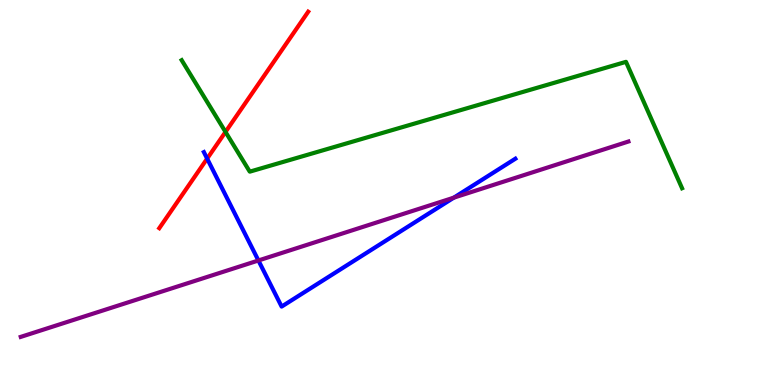[{'lines': ['blue', 'red'], 'intersections': [{'x': 2.67, 'y': 5.88}]}, {'lines': ['green', 'red'], 'intersections': [{'x': 2.91, 'y': 6.57}]}, {'lines': ['purple', 'red'], 'intersections': []}, {'lines': ['blue', 'green'], 'intersections': []}, {'lines': ['blue', 'purple'], 'intersections': [{'x': 3.33, 'y': 3.23}, {'x': 5.86, 'y': 4.87}]}, {'lines': ['green', 'purple'], 'intersections': []}]